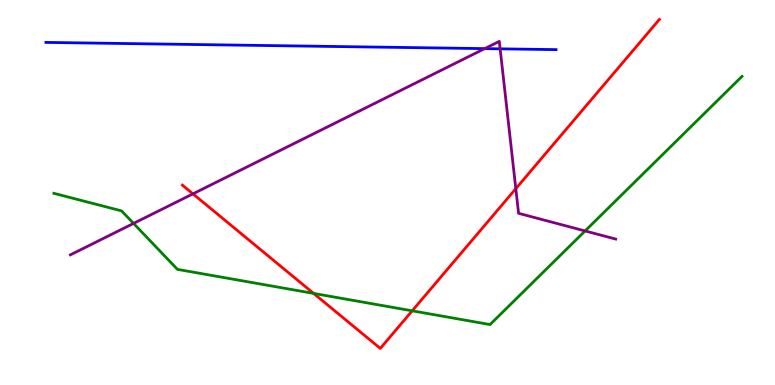[{'lines': ['blue', 'red'], 'intersections': []}, {'lines': ['green', 'red'], 'intersections': [{'x': 4.05, 'y': 2.38}, {'x': 5.32, 'y': 1.93}]}, {'lines': ['purple', 'red'], 'intersections': [{'x': 2.49, 'y': 4.96}, {'x': 6.66, 'y': 5.1}]}, {'lines': ['blue', 'green'], 'intersections': []}, {'lines': ['blue', 'purple'], 'intersections': [{'x': 6.25, 'y': 8.74}, {'x': 6.45, 'y': 8.73}]}, {'lines': ['green', 'purple'], 'intersections': [{'x': 1.72, 'y': 4.2}, {'x': 7.55, 'y': 4.0}]}]